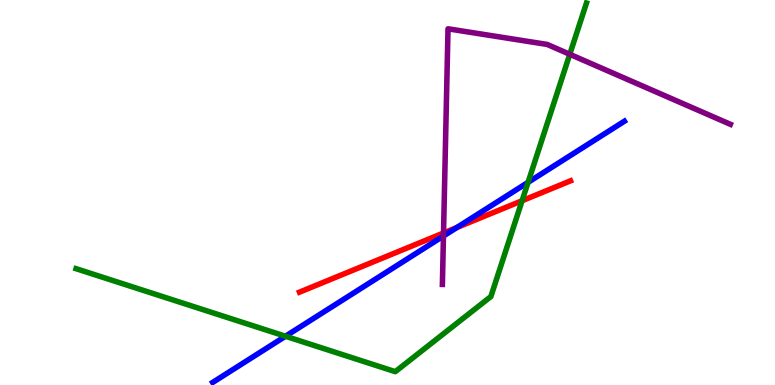[{'lines': ['blue', 'red'], 'intersections': [{'x': 5.89, 'y': 4.09}]}, {'lines': ['green', 'red'], 'intersections': [{'x': 6.74, 'y': 4.79}]}, {'lines': ['purple', 'red'], 'intersections': [{'x': 5.72, 'y': 3.95}]}, {'lines': ['blue', 'green'], 'intersections': [{'x': 3.68, 'y': 1.27}, {'x': 6.81, 'y': 5.26}]}, {'lines': ['blue', 'purple'], 'intersections': [{'x': 5.72, 'y': 3.87}]}, {'lines': ['green', 'purple'], 'intersections': [{'x': 7.35, 'y': 8.59}]}]